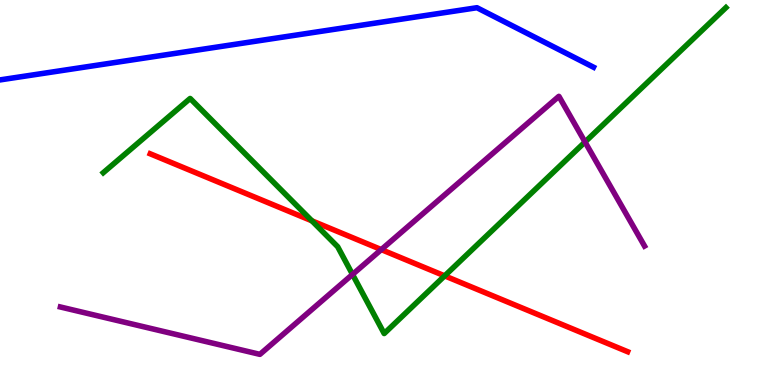[{'lines': ['blue', 'red'], 'intersections': []}, {'lines': ['green', 'red'], 'intersections': [{'x': 4.02, 'y': 4.26}, {'x': 5.74, 'y': 2.83}]}, {'lines': ['purple', 'red'], 'intersections': [{'x': 4.92, 'y': 3.52}]}, {'lines': ['blue', 'green'], 'intersections': []}, {'lines': ['blue', 'purple'], 'intersections': []}, {'lines': ['green', 'purple'], 'intersections': [{'x': 4.55, 'y': 2.87}, {'x': 7.55, 'y': 6.31}]}]